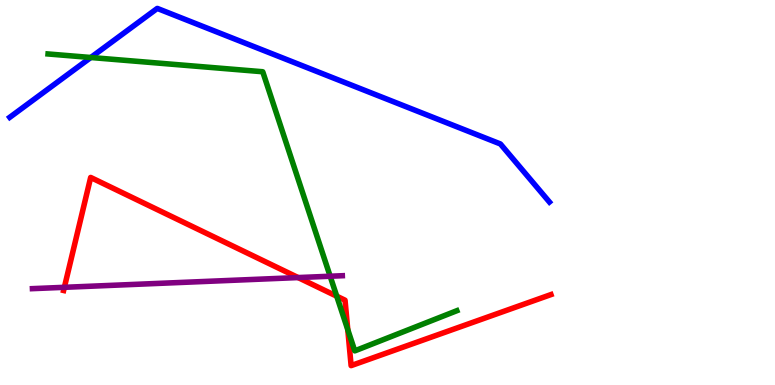[{'lines': ['blue', 'red'], 'intersections': []}, {'lines': ['green', 'red'], 'intersections': [{'x': 4.35, 'y': 2.31}, {'x': 4.49, 'y': 1.44}]}, {'lines': ['purple', 'red'], 'intersections': [{'x': 0.831, 'y': 2.54}, {'x': 3.85, 'y': 2.79}]}, {'lines': ['blue', 'green'], 'intersections': [{'x': 1.17, 'y': 8.51}]}, {'lines': ['blue', 'purple'], 'intersections': []}, {'lines': ['green', 'purple'], 'intersections': [{'x': 4.26, 'y': 2.83}]}]